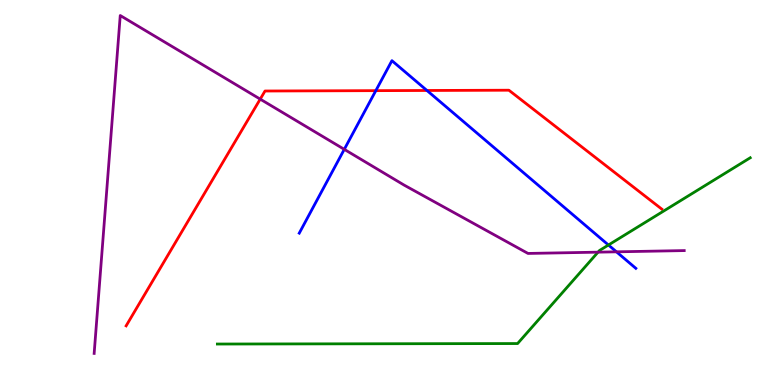[{'lines': ['blue', 'red'], 'intersections': [{'x': 4.85, 'y': 7.65}, {'x': 5.51, 'y': 7.65}]}, {'lines': ['green', 'red'], 'intersections': []}, {'lines': ['purple', 'red'], 'intersections': [{'x': 3.36, 'y': 7.43}]}, {'lines': ['blue', 'green'], 'intersections': [{'x': 7.85, 'y': 3.64}]}, {'lines': ['blue', 'purple'], 'intersections': [{'x': 4.44, 'y': 6.12}, {'x': 7.95, 'y': 3.46}]}, {'lines': ['green', 'purple'], 'intersections': [{'x': 7.72, 'y': 3.45}]}]